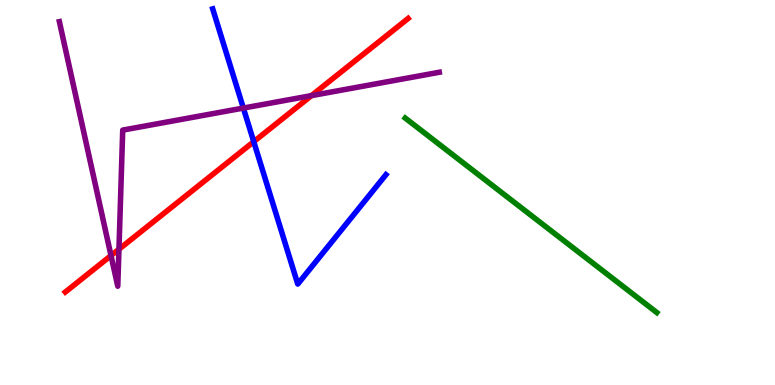[{'lines': ['blue', 'red'], 'intersections': [{'x': 3.27, 'y': 6.32}]}, {'lines': ['green', 'red'], 'intersections': []}, {'lines': ['purple', 'red'], 'intersections': [{'x': 1.43, 'y': 3.36}, {'x': 1.53, 'y': 3.53}, {'x': 4.02, 'y': 7.52}]}, {'lines': ['blue', 'green'], 'intersections': []}, {'lines': ['blue', 'purple'], 'intersections': [{'x': 3.14, 'y': 7.19}]}, {'lines': ['green', 'purple'], 'intersections': []}]